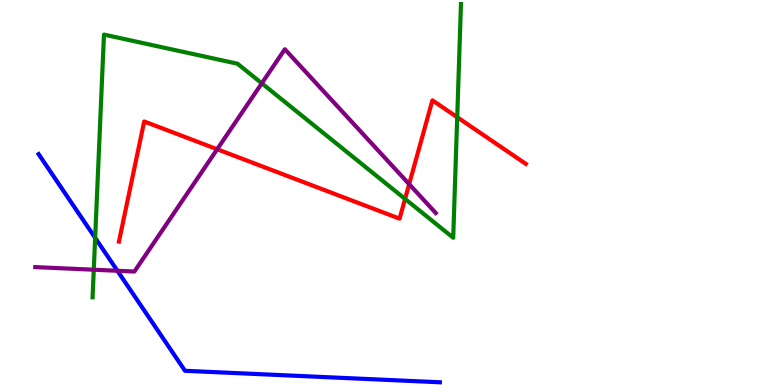[{'lines': ['blue', 'red'], 'intersections': []}, {'lines': ['green', 'red'], 'intersections': [{'x': 5.23, 'y': 4.83}, {'x': 5.9, 'y': 6.96}]}, {'lines': ['purple', 'red'], 'intersections': [{'x': 2.8, 'y': 6.12}, {'x': 5.28, 'y': 5.22}]}, {'lines': ['blue', 'green'], 'intersections': [{'x': 1.23, 'y': 3.82}]}, {'lines': ['blue', 'purple'], 'intersections': [{'x': 1.52, 'y': 2.97}]}, {'lines': ['green', 'purple'], 'intersections': [{'x': 1.21, 'y': 2.99}, {'x': 3.38, 'y': 7.84}]}]